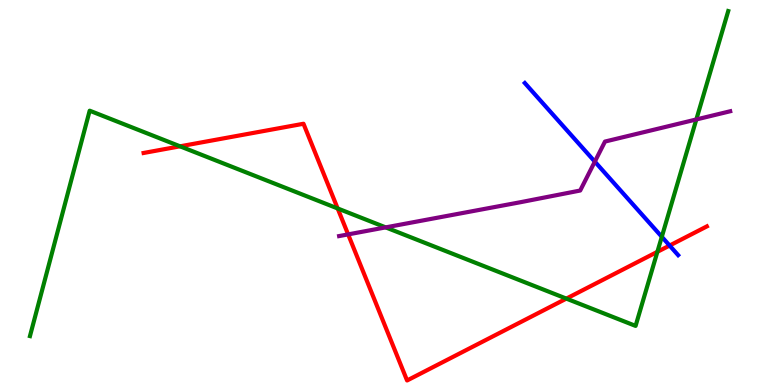[{'lines': ['blue', 'red'], 'intersections': [{'x': 8.64, 'y': 3.62}]}, {'lines': ['green', 'red'], 'intersections': [{'x': 2.32, 'y': 6.2}, {'x': 4.36, 'y': 4.59}, {'x': 7.31, 'y': 2.24}, {'x': 8.48, 'y': 3.46}]}, {'lines': ['purple', 'red'], 'intersections': [{'x': 4.49, 'y': 3.91}]}, {'lines': ['blue', 'green'], 'intersections': [{'x': 8.54, 'y': 3.85}]}, {'lines': ['blue', 'purple'], 'intersections': [{'x': 7.68, 'y': 5.8}]}, {'lines': ['green', 'purple'], 'intersections': [{'x': 4.98, 'y': 4.09}, {'x': 8.98, 'y': 6.9}]}]